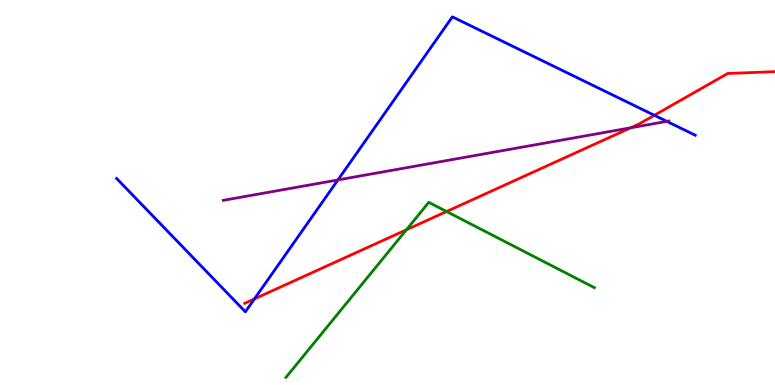[{'lines': ['blue', 'red'], 'intersections': [{'x': 3.28, 'y': 2.24}, {'x': 8.44, 'y': 7.01}]}, {'lines': ['green', 'red'], 'intersections': [{'x': 5.24, 'y': 4.03}, {'x': 5.76, 'y': 4.51}]}, {'lines': ['purple', 'red'], 'intersections': [{'x': 8.14, 'y': 6.68}]}, {'lines': ['blue', 'green'], 'intersections': []}, {'lines': ['blue', 'purple'], 'intersections': [{'x': 4.36, 'y': 5.33}, {'x': 8.6, 'y': 6.85}]}, {'lines': ['green', 'purple'], 'intersections': []}]